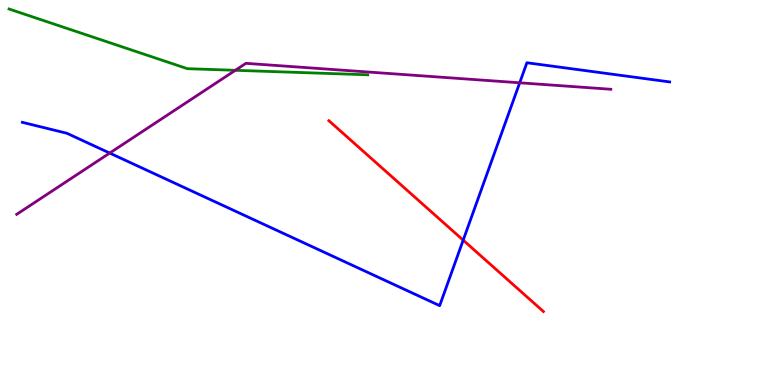[{'lines': ['blue', 'red'], 'intersections': [{'x': 5.98, 'y': 3.76}]}, {'lines': ['green', 'red'], 'intersections': []}, {'lines': ['purple', 'red'], 'intersections': []}, {'lines': ['blue', 'green'], 'intersections': []}, {'lines': ['blue', 'purple'], 'intersections': [{'x': 1.42, 'y': 6.02}, {'x': 6.71, 'y': 7.85}]}, {'lines': ['green', 'purple'], 'intersections': [{'x': 3.04, 'y': 8.17}]}]